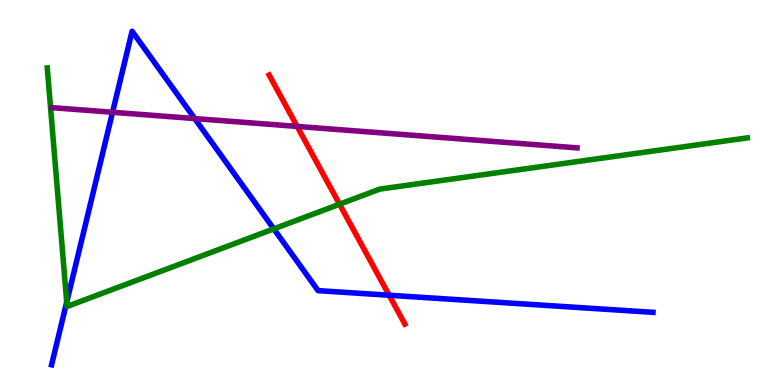[{'lines': ['blue', 'red'], 'intersections': [{'x': 5.02, 'y': 2.33}]}, {'lines': ['green', 'red'], 'intersections': [{'x': 4.38, 'y': 4.7}]}, {'lines': ['purple', 'red'], 'intersections': [{'x': 3.83, 'y': 6.72}]}, {'lines': ['blue', 'green'], 'intersections': [{'x': 0.861, 'y': 2.15}, {'x': 3.53, 'y': 4.06}]}, {'lines': ['blue', 'purple'], 'intersections': [{'x': 1.45, 'y': 7.08}, {'x': 2.51, 'y': 6.92}]}, {'lines': ['green', 'purple'], 'intersections': []}]